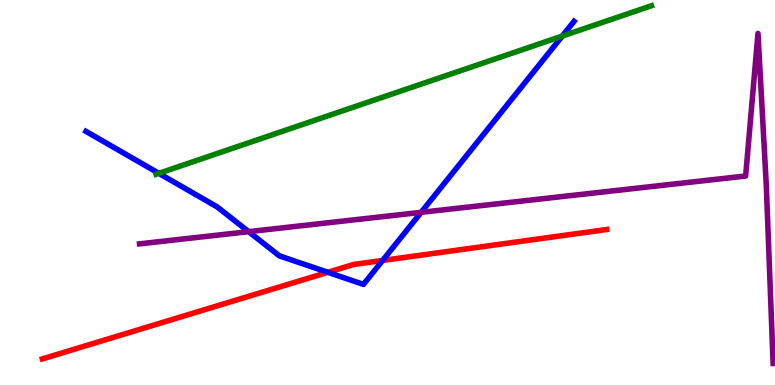[{'lines': ['blue', 'red'], 'intersections': [{'x': 4.23, 'y': 2.93}, {'x': 4.94, 'y': 3.24}]}, {'lines': ['green', 'red'], 'intersections': []}, {'lines': ['purple', 'red'], 'intersections': []}, {'lines': ['blue', 'green'], 'intersections': [{'x': 2.05, 'y': 5.5}, {'x': 7.25, 'y': 9.06}]}, {'lines': ['blue', 'purple'], 'intersections': [{'x': 3.21, 'y': 3.98}, {'x': 5.43, 'y': 4.48}]}, {'lines': ['green', 'purple'], 'intersections': []}]